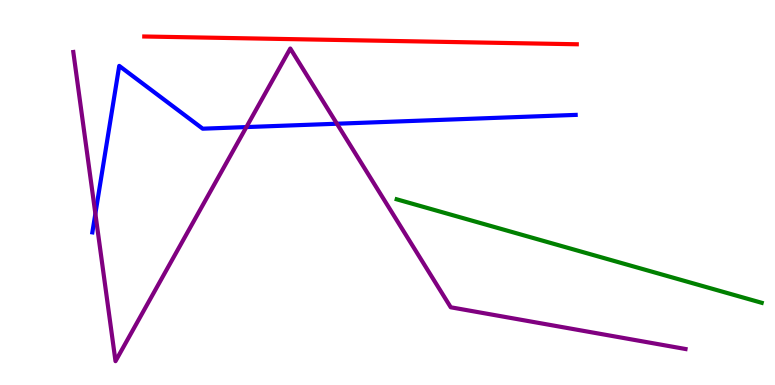[{'lines': ['blue', 'red'], 'intersections': []}, {'lines': ['green', 'red'], 'intersections': []}, {'lines': ['purple', 'red'], 'intersections': []}, {'lines': ['blue', 'green'], 'intersections': []}, {'lines': ['blue', 'purple'], 'intersections': [{'x': 1.23, 'y': 4.45}, {'x': 3.18, 'y': 6.7}, {'x': 4.35, 'y': 6.79}]}, {'lines': ['green', 'purple'], 'intersections': []}]